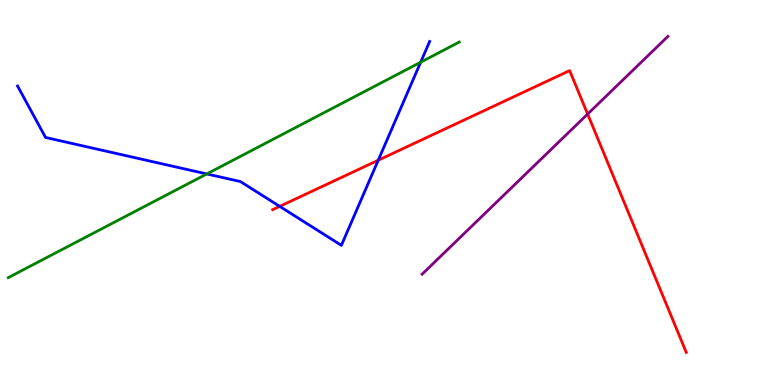[{'lines': ['blue', 'red'], 'intersections': [{'x': 3.61, 'y': 4.64}, {'x': 4.88, 'y': 5.84}]}, {'lines': ['green', 'red'], 'intersections': []}, {'lines': ['purple', 'red'], 'intersections': [{'x': 7.58, 'y': 7.04}]}, {'lines': ['blue', 'green'], 'intersections': [{'x': 2.67, 'y': 5.48}, {'x': 5.43, 'y': 8.38}]}, {'lines': ['blue', 'purple'], 'intersections': []}, {'lines': ['green', 'purple'], 'intersections': []}]